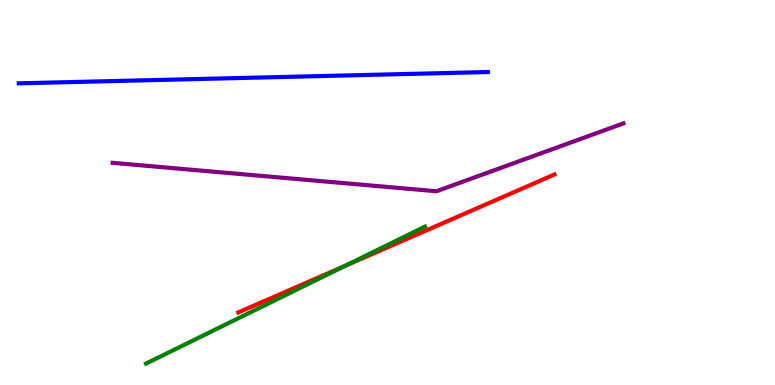[{'lines': ['blue', 'red'], 'intersections': []}, {'lines': ['green', 'red'], 'intersections': [{'x': 4.45, 'y': 3.1}]}, {'lines': ['purple', 'red'], 'intersections': []}, {'lines': ['blue', 'green'], 'intersections': []}, {'lines': ['blue', 'purple'], 'intersections': []}, {'lines': ['green', 'purple'], 'intersections': []}]